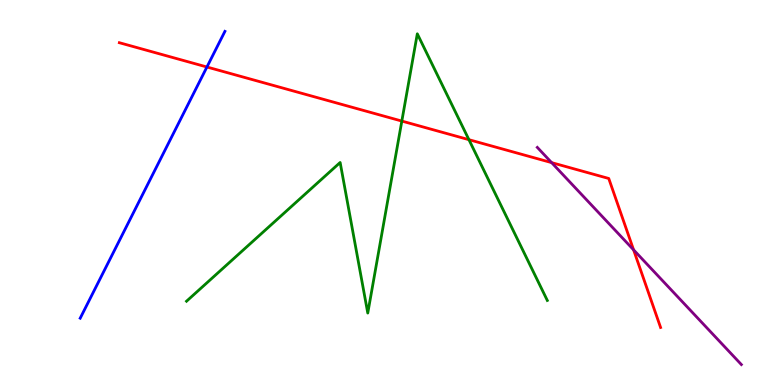[{'lines': ['blue', 'red'], 'intersections': [{'x': 2.67, 'y': 8.26}]}, {'lines': ['green', 'red'], 'intersections': [{'x': 5.18, 'y': 6.86}, {'x': 6.05, 'y': 6.37}]}, {'lines': ['purple', 'red'], 'intersections': [{'x': 7.12, 'y': 5.78}, {'x': 8.18, 'y': 3.51}]}, {'lines': ['blue', 'green'], 'intersections': []}, {'lines': ['blue', 'purple'], 'intersections': []}, {'lines': ['green', 'purple'], 'intersections': []}]